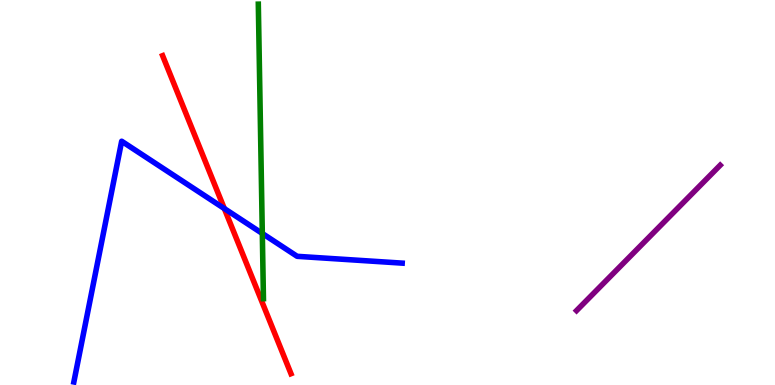[{'lines': ['blue', 'red'], 'intersections': [{'x': 2.89, 'y': 4.58}]}, {'lines': ['green', 'red'], 'intersections': []}, {'lines': ['purple', 'red'], 'intersections': []}, {'lines': ['blue', 'green'], 'intersections': [{'x': 3.38, 'y': 3.94}]}, {'lines': ['blue', 'purple'], 'intersections': []}, {'lines': ['green', 'purple'], 'intersections': []}]